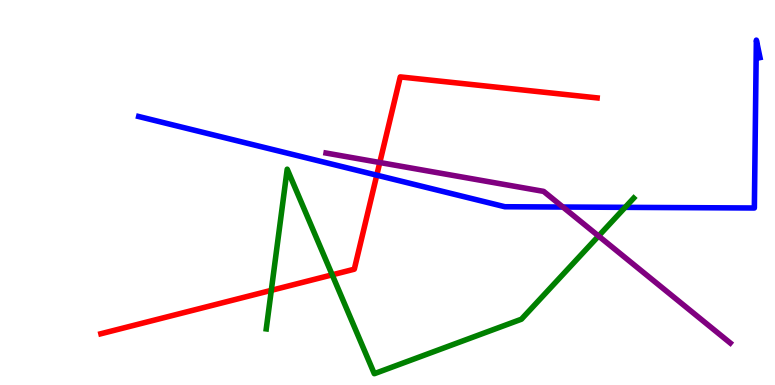[{'lines': ['blue', 'red'], 'intersections': [{'x': 4.86, 'y': 5.45}]}, {'lines': ['green', 'red'], 'intersections': [{'x': 3.5, 'y': 2.46}, {'x': 4.29, 'y': 2.86}]}, {'lines': ['purple', 'red'], 'intersections': [{'x': 4.9, 'y': 5.78}]}, {'lines': ['blue', 'green'], 'intersections': [{'x': 8.07, 'y': 4.61}]}, {'lines': ['blue', 'purple'], 'intersections': [{'x': 7.26, 'y': 4.62}]}, {'lines': ['green', 'purple'], 'intersections': [{'x': 7.72, 'y': 3.87}]}]